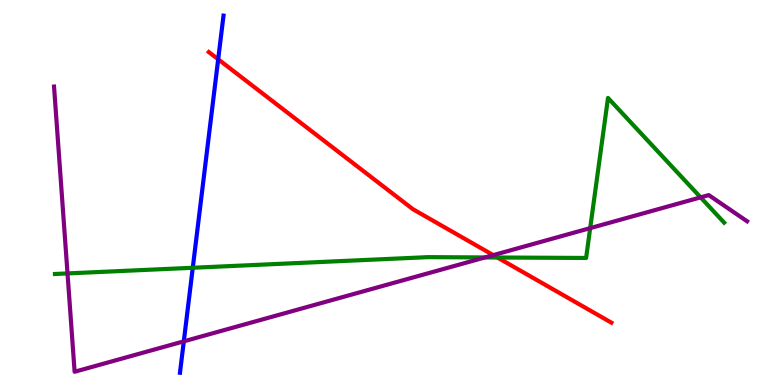[{'lines': ['blue', 'red'], 'intersections': [{'x': 2.82, 'y': 8.46}]}, {'lines': ['green', 'red'], 'intersections': [{'x': 6.42, 'y': 3.31}]}, {'lines': ['purple', 'red'], 'intersections': [{'x': 6.36, 'y': 3.37}]}, {'lines': ['blue', 'green'], 'intersections': [{'x': 2.49, 'y': 3.04}]}, {'lines': ['blue', 'purple'], 'intersections': [{'x': 2.37, 'y': 1.13}]}, {'lines': ['green', 'purple'], 'intersections': [{'x': 0.871, 'y': 2.9}, {'x': 6.26, 'y': 3.31}, {'x': 7.62, 'y': 4.07}, {'x': 9.04, 'y': 4.87}]}]